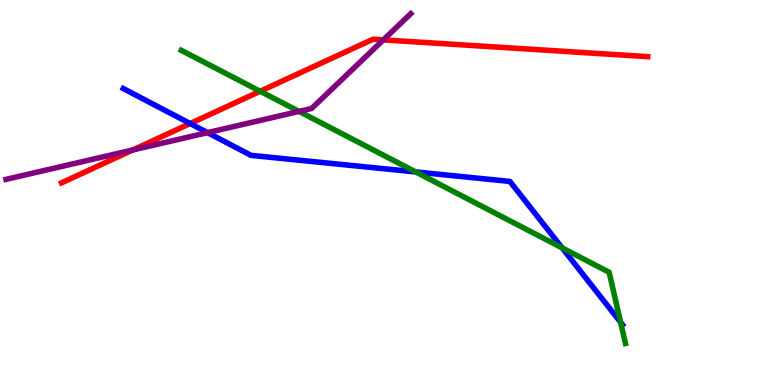[{'lines': ['blue', 'red'], 'intersections': [{'x': 2.45, 'y': 6.79}]}, {'lines': ['green', 'red'], 'intersections': [{'x': 3.36, 'y': 7.63}]}, {'lines': ['purple', 'red'], 'intersections': [{'x': 1.71, 'y': 6.11}, {'x': 4.95, 'y': 8.96}]}, {'lines': ['blue', 'green'], 'intersections': [{'x': 5.36, 'y': 5.53}, {'x': 7.25, 'y': 3.56}, {'x': 8.01, 'y': 1.63}]}, {'lines': ['blue', 'purple'], 'intersections': [{'x': 2.68, 'y': 6.56}]}, {'lines': ['green', 'purple'], 'intersections': [{'x': 3.86, 'y': 7.11}]}]